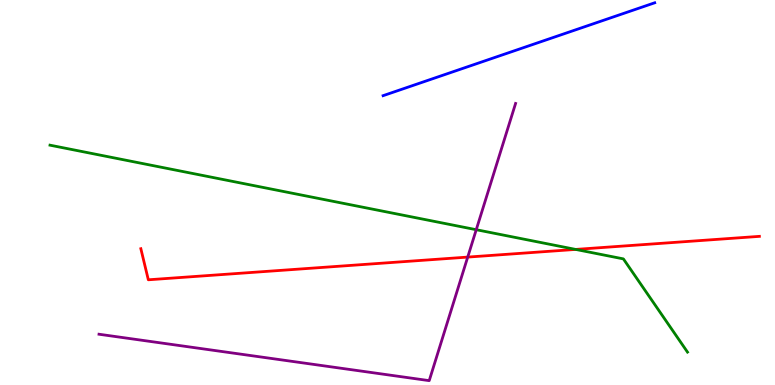[{'lines': ['blue', 'red'], 'intersections': []}, {'lines': ['green', 'red'], 'intersections': [{'x': 7.43, 'y': 3.52}]}, {'lines': ['purple', 'red'], 'intersections': [{'x': 6.04, 'y': 3.32}]}, {'lines': ['blue', 'green'], 'intersections': []}, {'lines': ['blue', 'purple'], 'intersections': []}, {'lines': ['green', 'purple'], 'intersections': [{'x': 6.15, 'y': 4.03}]}]